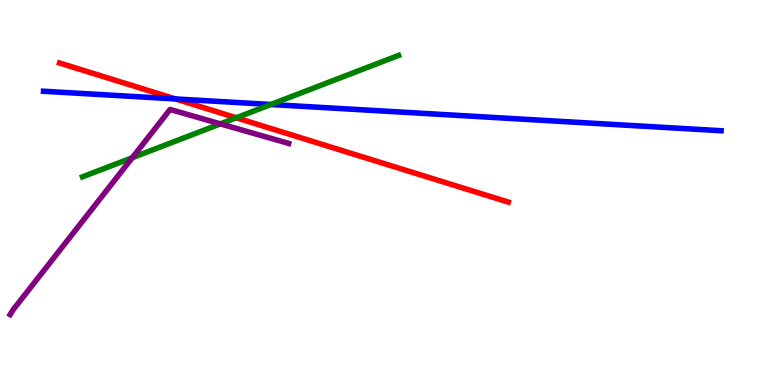[{'lines': ['blue', 'red'], 'intersections': [{'x': 2.26, 'y': 7.43}]}, {'lines': ['green', 'red'], 'intersections': [{'x': 3.05, 'y': 6.94}]}, {'lines': ['purple', 'red'], 'intersections': []}, {'lines': ['blue', 'green'], 'intersections': [{'x': 3.49, 'y': 7.29}]}, {'lines': ['blue', 'purple'], 'intersections': []}, {'lines': ['green', 'purple'], 'intersections': [{'x': 1.71, 'y': 5.9}, {'x': 2.84, 'y': 6.78}]}]